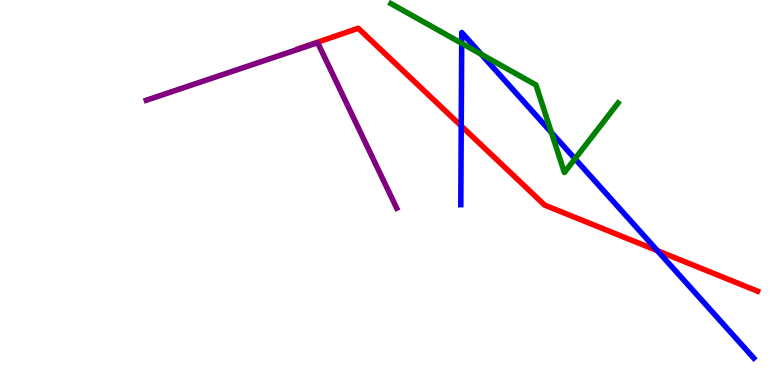[{'lines': ['blue', 'red'], 'intersections': [{'x': 5.95, 'y': 6.73}, {'x': 8.48, 'y': 3.49}]}, {'lines': ['green', 'red'], 'intersections': []}, {'lines': ['purple', 'red'], 'intersections': []}, {'lines': ['blue', 'green'], 'intersections': [{'x': 5.96, 'y': 8.88}, {'x': 6.21, 'y': 8.59}, {'x': 7.11, 'y': 6.56}, {'x': 7.42, 'y': 5.88}]}, {'lines': ['blue', 'purple'], 'intersections': []}, {'lines': ['green', 'purple'], 'intersections': []}]